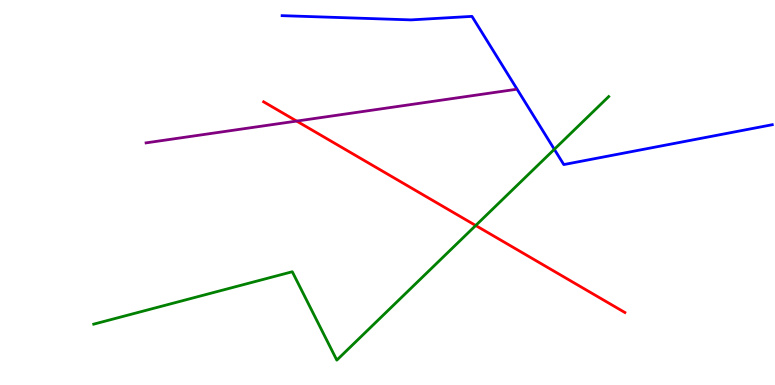[{'lines': ['blue', 'red'], 'intersections': []}, {'lines': ['green', 'red'], 'intersections': [{'x': 6.14, 'y': 4.14}]}, {'lines': ['purple', 'red'], 'intersections': [{'x': 3.83, 'y': 6.85}]}, {'lines': ['blue', 'green'], 'intersections': [{'x': 7.15, 'y': 6.12}]}, {'lines': ['blue', 'purple'], 'intersections': []}, {'lines': ['green', 'purple'], 'intersections': []}]